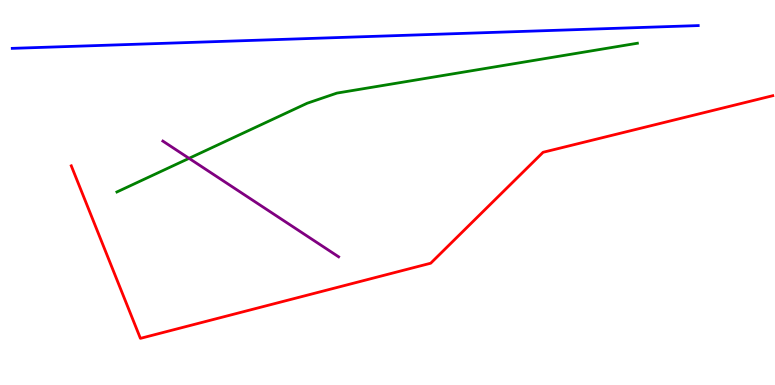[{'lines': ['blue', 'red'], 'intersections': []}, {'lines': ['green', 'red'], 'intersections': []}, {'lines': ['purple', 'red'], 'intersections': []}, {'lines': ['blue', 'green'], 'intersections': []}, {'lines': ['blue', 'purple'], 'intersections': []}, {'lines': ['green', 'purple'], 'intersections': [{'x': 2.44, 'y': 5.89}]}]